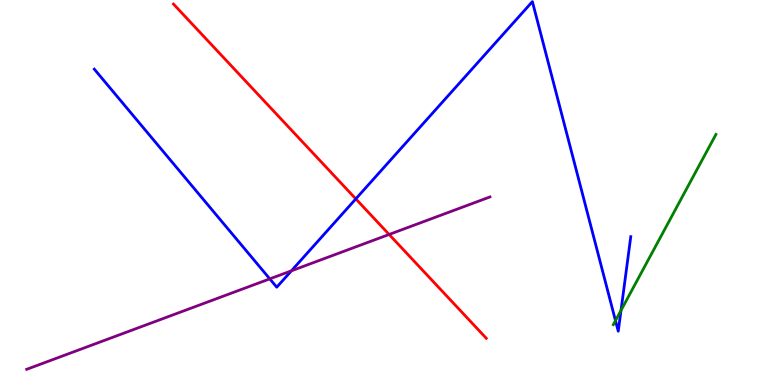[{'lines': ['blue', 'red'], 'intersections': [{'x': 4.59, 'y': 4.83}]}, {'lines': ['green', 'red'], 'intersections': []}, {'lines': ['purple', 'red'], 'intersections': [{'x': 5.02, 'y': 3.91}]}, {'lines': ['blue', 'green'], 'intersections': [{'x': 7.94, 'y': 1.67}, {'x': 8.01, 'y': 1.94}]}, {'lines': ['blue', 'purple'], 'intersections': [{'x': 3.48, 'y': 2.76}, {'x': 3.76, 'y': 2.97}]}, {'lines': ['green', 'purple'], 'intersections': []}]